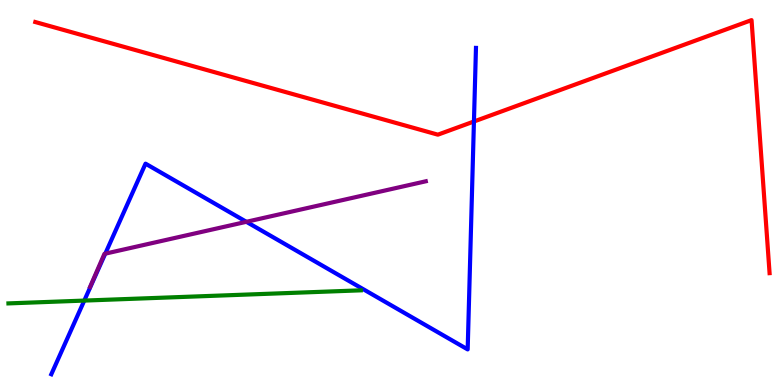[{'lines': ['blue', 'red'], 'intersections': [{'x': 6.12, 'y': 6.84}]}, {'lines': ['green', 'red'], 'intersections': []}, {'lines': ['purple', 'red'], 'intersections': []}, {'lines': ['blue', 'green'], 'intersections': [{'x': 1.09, 'y': 2.19}]}, {'lines': ['blue', 'purple'], 'intersections': [{'x': 1.36, 'y': 3.41}, {'x': 3.18, 'y': 4.24}]}, {'lines': ['green', 'purple'], 'intersections': []}]